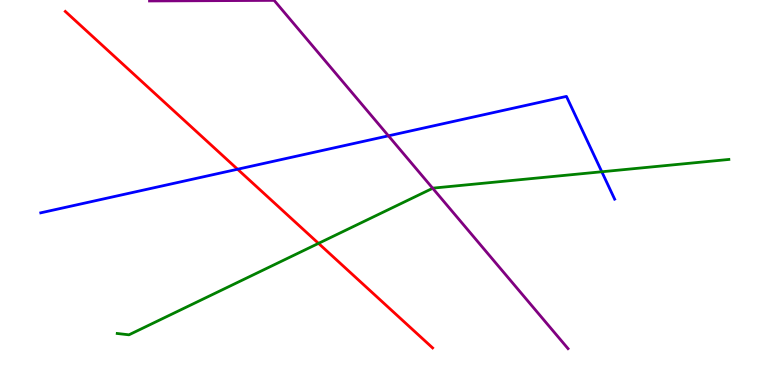[{'lines': ['blue', 'red'], 'intersections': [{'x': 3.07, 'y': 5.6}]}, {'lines': ['green', 'red'], 'intersections': [{'x': 4.11, 'y': 3.68}]}, {'lines': ['purple', 'red'], 'intersections': []}, {'lines': ['blue', 'green'], 'intersections': [{'x': 7.77, 'y': 5.54}]}, {'lines': ['blue', 'purple'], 'intersections': [{'x': 5.01, 'y': 6.47}]}, {'lines': ['green', 'purple'], 'intersections': [{'x': 5.58, 'y': 5.11}]}]